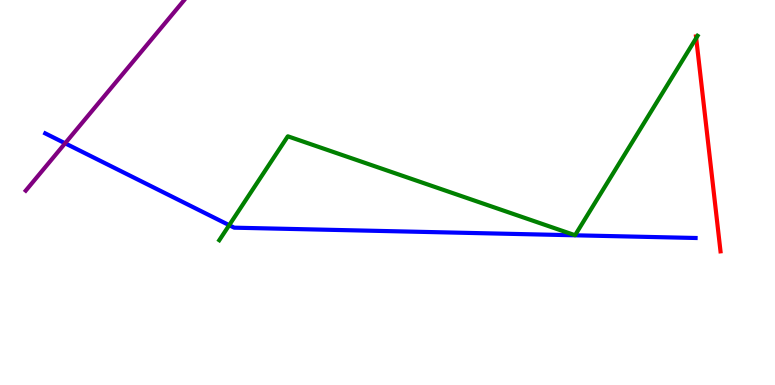[{'lines': ['blue', 'red'], 'intersections': []}, {'lines': ['green', 'red'], 'intersections': [{'x': 8.98, 'y': 9.01}]}, {'lines': ['purple', 'red'], 'intersections': []}, {'lines': ['blue', 'green'], 'intersections': [{'x': 2.96, 'y': 4.15}]}, {'lines': ['blue', 'purple'], 'intersections': [{'x': 0.84, 'y': 6.28}]}, {'lines': ['green', 'purple'], 'intersections': []}]